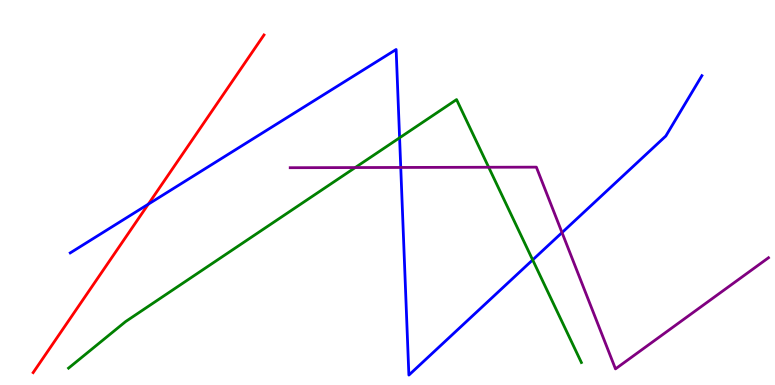[{'lines': ['blue', 'red'], 'intersections': [{'x': 1.91, 'y': 4.7}]}, {'lines': ['green', 'red'], 'intersections': []}, {'lines': ['purple', 'red'], 'intersections': []}, {'lines': ['blue', 'green'], 'intersections': [{'x': 5.16, 'y': 6.42}, {'x': 6.87, 'y': 3.25}]}, {'lines': ['blue', 'purple'], 'intersections': [{'x': 5.17, 'y': 5.65}, {'x': 7.25, 'y': 3.96}]}, {'lines': ['green', 'purple'], 'intersections': [{'x': 4.58, 'y': 5.65}, {'x': 6.31, 'y': 5.66}]}]